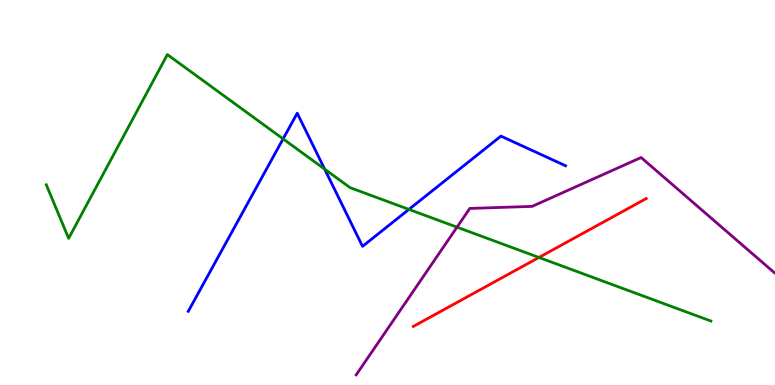[{'lines': ['blue', 'red'], 'intersections': []}, {'lines': ['green', 'red'], 'intersections': [{'x': 6.95, 'y': 3.31}]}, {'lines': ['purple', 'red'], 'intersections': []}, {'lines': ['blue', 'green'], 'intersections': [{'x': 3.65, 'y': 6.39}, {'x': 4.19, 'y': 5.61}, {'x': 5.28, 'y': 4.56}]}, {'lines': ['blue', 'purple'], 'intersections': []}, {'lines': ['green', 'purple'], 'intersections': [{'x': 5.9, 'y': 4.1}]}]